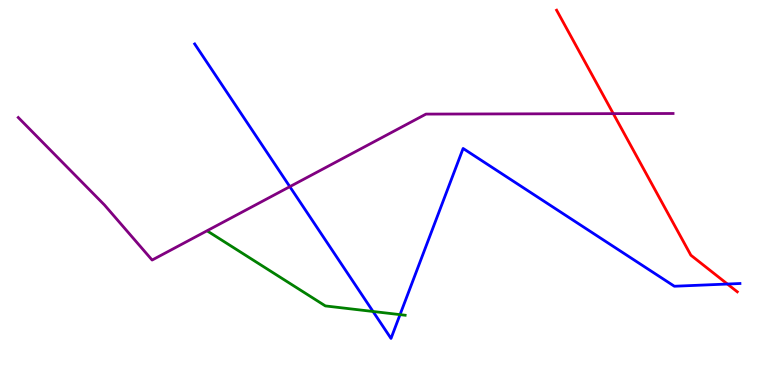[{'lines': ['blue', 'red'], 'intersections': [{'x': 9.39, 'y': 2.62}]}, {'lines': ['green', 'red'], 'intersections': []}, {'lines': ['purple', 'red'], 'intersections': [{'x': 7.91, 'y': 7.05}]}, {'lines': ['blue', 'green'], 'intersections': [{'x': 4.81, 'y': 1.91}, {'x': 5.16, 'y': 1.83}]}, {'lines': ['blue', 'purple'], 'intersections': [{'x': 3.74, 'y': 5.15}]}, {'lines': ['green', 'purple'], 'intersections': []}]